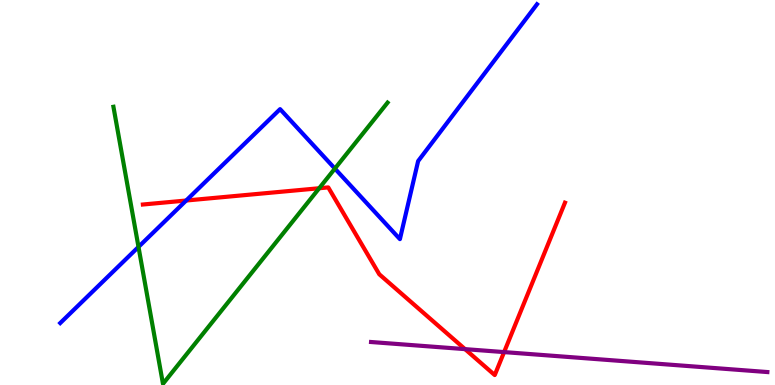[{'lines': ['blue', 'red'], 'intersections': [{'x': 2.4, 'y': 4.79}]}, {'lines': ['green', 'red'], 'intersections': [{'x': 4.12, 'y': 5.11}]}, {'lines': ['purple', 'red'], 'intersections': [{'x': 6.0, 'y': 0.932}, {'x': 6.5, 'y': 0.855}]}, {'lines': ['blue', 'green'], 'intersections': [{'x': 1.79, 'y': 3.59}, {'x': 4.32, 'y': 5.62}]}, {'lines': ['blue', 'purple'], 'intersections': []}, {'lines': ['green', 'purple'], 'intersections': []}]